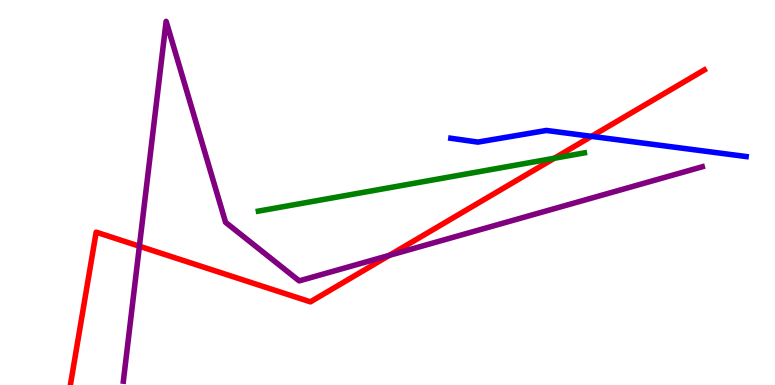[{'lines': ['blue', 'red'], 'intersections': [{'x': 7.63, 'y': 6.46}]}, {'lines': ['green', 'red'], 'intersections': [{'x': 7.15, 'y': 5.89}]}, {'lines': ['purple', 'red'], 'intersections': [{'x': 1.8, 'y': 3.6}, {'x': 5.02, 'y': 3.37}]}, {'lines': ['blue', 'green'], 'intersections': []}, {'lines': ['blue', 'purple'], 'intersections': []}, {'lines': ['green', 'purple'], 'intersections': []}]